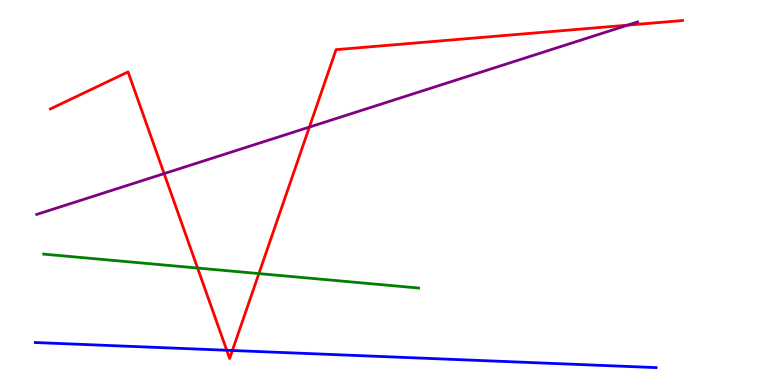[{'lines': ['blue', 'red'], 'intersections': [{'x': 2.93, 'y': 0.902}, {'x': 3.0, 'y': 0.896}]}, {'lines': ['green', 'red'], 'intersections': [{'x': 2.55, 'y': 3.04}, {'x': 3.34, 'y': 2.89}]}, {'lines': ['purple', 'red'], 'intersections': [{'x': 2.12, 'y': 5.49}, {'x': 3.99, 'y': 6.7}, {'x': 8.1, 'y': 9.35}]}, {'lines': ['blue', 'green'], 'intersections': []}, {'lines': ['blue', 'purple'], 'intersections': []}, {'lines': ['green', 'purple'], 'intersections': []}]